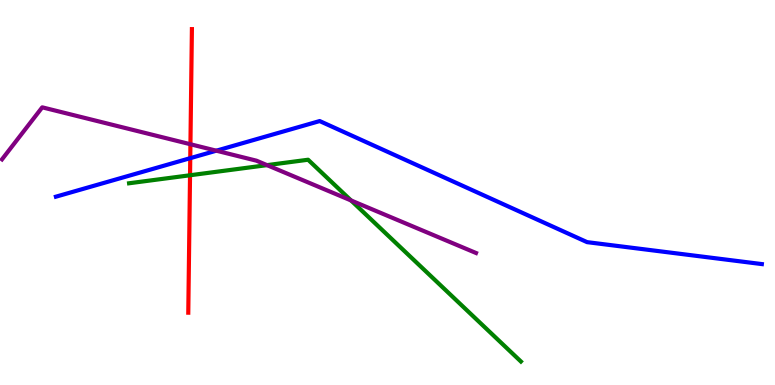[{'lines': ['blue', 'red'], 'intersections': [{'x': 2.45, 'y': 5.89}]}, {'lines': ['green', 'red'], 'intersections': [{'x': 2.45, 'y': 5.45}]}, {'lines': ['purple', 'red'], 'intersections': [{'x': 2.46, 'y': 6.25}]}, {'lines': ['blue', 'green'], 'intersections': []}, {'lines': ['blue', 'purple'], 'intersections': [{'x': 2.79, 'y': 6.09}]}, {'lines': ['green', 'purple'], 'intersections': [{'x': 3.45, 'y': 5.71}, {'x': 4.53, 'y': 4.79}]}]